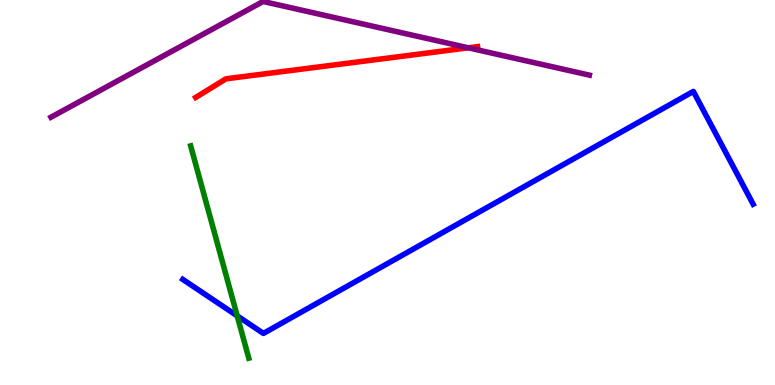[{'lines': ['blue', 'red'], 'intersections': []}, {'lines': ['green', 'red'], 'intersections': []}, {'lines': ['purple', 'red'], 'intersections': [{'x': 6.04, 'y': 8.76}]}, {'lines': ['blue', 'green'], 'intersections': [{'x': 3.06, 'y': 1.8}]}, {'lines': ['blue', 'purple'], 'intersections': []}, {'lines': ['green', 'purple'], 'intersections': []}]